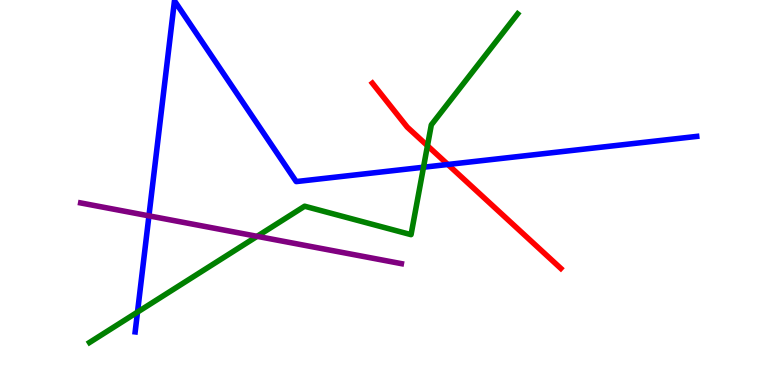[{'lines': ['blue', 'red'], 'intersections': [{'x': 5.78, 'y': 5.73}]}, {'lines': ['green', 'red'], 'intersections': [{'x': 5.52, 'y': 6.21}]}, {'lines': ['purple', 'red'], 'intersections': []}, {'lines': ['blue', 'green'], 'intersections': [{'x': 1.77, 'y': 1.89}, {'x': 5.46, 'y': 5.66}]}, {'lines': ['blue', 'purple'], 'intersections': [{'x': 1.92, 'y': 4.39}]}, {'lines': ['green', 'purple'], 'intersections': [{'x': 3.32, 'y': 3.86}]}]